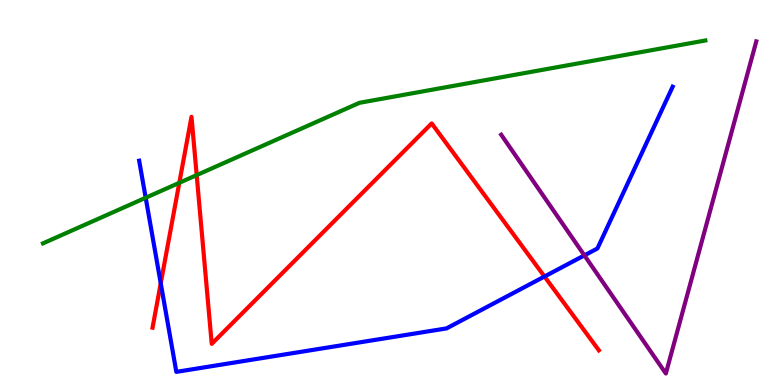[{'lines': ['blue', 'red'], 'intersections': [{'x': 2.07, 'y': 2.64}, {'x': 7.03, 'y': 2.82}]}, {'lines': ['green', 'red'], 'intersections': [{'x': 2.31, 'y': 5.25}, {'x': 2.54, 'y': 5.45}]}, {'lines': ['purple', 'red'], 'intersections': []}, {'lines': ['blue', 'green'], 'intersections': [{'x': 1.88, 'y': 4.86}]}, {'lines': ['blue', 'purple'], 'intersections': [{'x': 7.54, 'y': 3.37}]}, {'lines': ['green', 'purple'], 'intersections': []}]